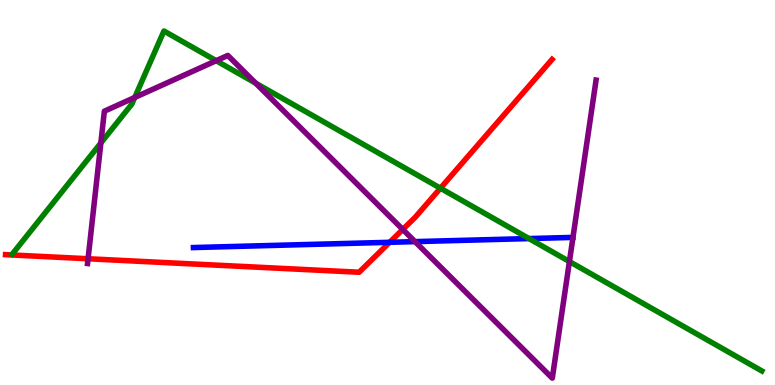[{'lines': ['blue', 'red'], 'intersections': [{'x': 5.03, 'y': 3.71}]}, {'lines': ['green', 'red'], 'intersections': [{'x': 5.68, 'y': 5.11}]}, {'lines': ['purple', 'red'], 'intersections': [{'x': 1.14, 'y': 3.28}, {'x': 5.2, 'y': 4.04}]}, {'lines': ['blue', 'green'], 'intersections': [{'x': 6.83, 'y': 3.8}]}, {'lines': ['blue', 'purple'], 'intersections': [{'x': 5.36, 'y': 3.72}]}, {'lines': ['green', 'purple'], 'intersections': [{'x': 1.3, 'y': 6.29}, {'x': 1.74, 'y': 7.47}, {'x': 2.79, 'y': 8.42}, {'x': 3.3, 'y': 7.84}, {'x': 7.35, 'y': 3.21}]}]